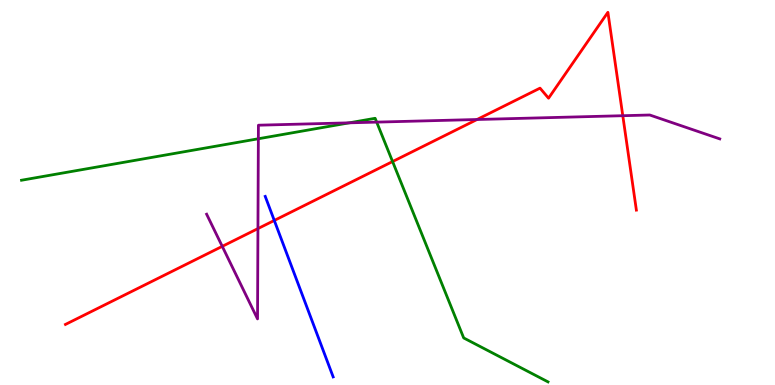[{'lines': ['blue', 'red'], 'intersections': [{'x': 3.54, 'y': 4.27}]}, {'lines': ['green', 'red'], 'intersections': [{'x': 5.07, 'y': 5.8}]}, {'lines': ['purple', 'red'], 'intersections': [{'x': 2.87, 'y': 3.6}, {'x': 3.33, 'y': 4.06}, {'x': 6.16, 'y': 6.9}, {'x': 8.04, 'y': 6.99}]}, {'lines': ['blue', 'green'], 'intersections': []}, {'lines': ['blue', 'purple'], 'intersections': []}, {'lines': ['green', 'purple'], 'intersections': [{'x': 3.33, 'y': 6.4}, {'x': 4.51, 'y': 6.81}, {'x': 4.86, 'y': 6.83}]}]